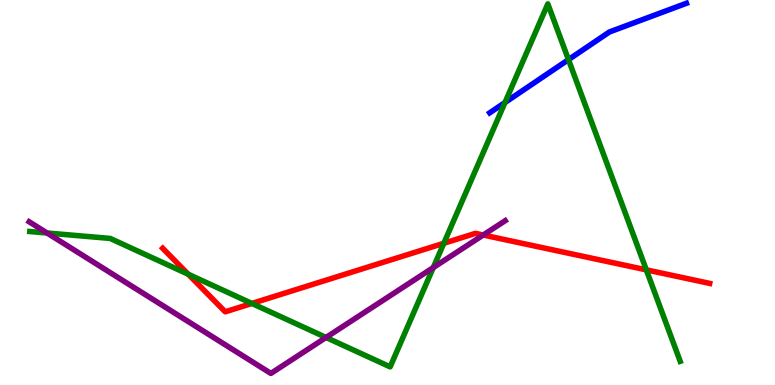[{'lines': ['blue', 'red'], 'intersections': []}, {'lines': ['green', 'red'], 'intersections': [{'x': 2.43, 'y': 2.88}, {'x': 3.25, 'y': 2.12}, {'x': 5.73, 'y': 3.68}, {'x': 8.34, 'y': 2.99}]}, {'lines': ['purple', 'red'], 'intersections': [{'x': 6.24, 'y': 3.9}]}, {'lines': ['blue', 'green'], 'intersections': [{'x': 6.52, 'y': 7.34}, {'x': 7.34, 'y': 8.45}]}, {'lines': ['blue', 'purple'], 'intersections': []}, {'lines': ['green', 'purple'], 'intersections': [{'x': 0.607, 'y': 3.95}, {'x': 4.21, 'y': 1.23}, {'x': 5.59, 'y': 3.05}]}]